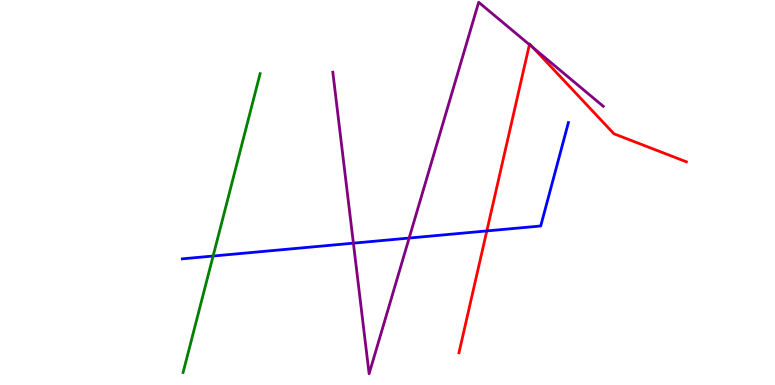[{'lines': ['blue', 'red'], 'intersections': [{'x': 6.28, 'y': 4.0}]}, {'lines': ['green', 'red'], 'intersections': []}, {'lines': ['purple', 'red'], 'intersections': [{'x': 6.83, 'y': 8.84}, {'x': 6.88, 'y': 8.76}]}, {'lines': ['blue', 'green'], 'intersections': [{'x': 2.75, 'y': 3.35}]}, {'lines': ['blue', 'purple'], 'intersections': [{'x': 4.56, 'y': 3.68}, {'x': 5.28, 'y': 3.82}]}, {'lines': ['green', 'purple'], 'intersections': []}]